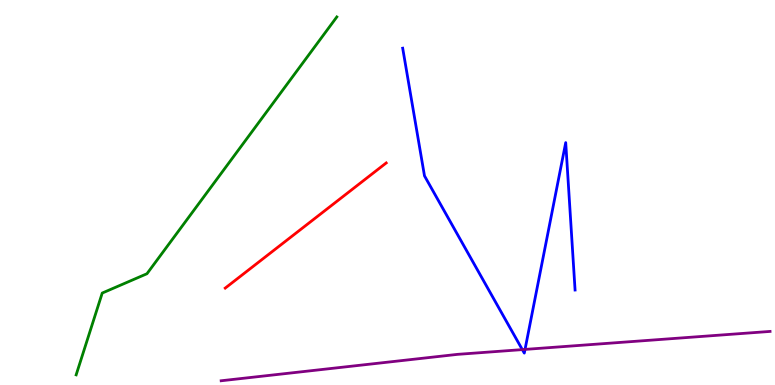[{'lines': ['blue', 'red'], 'intersections': []}, {'lines': ['green', 'red'], 'intersections': []}, {'lines': ['purple', 'red'], 'intersections': []}, {'lines': ['blue', 'green'], 'intersections': []}, {'lines': ['blue', 'purple'], 'intersections': [{'x': 6.74, 'y': 0.919}, {'x': 6.77, 'y': 0.925}]}, {'lines': ['green', 'purple'], 'intersections': []}]